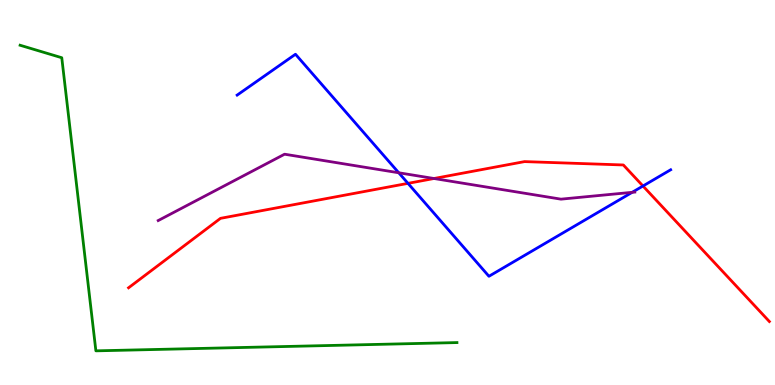[{'lines': ['blue', 'red'], 'intersections': [{'x': 5.26, 'y': 5.24}, {'x': 8.3, 'y': 5.17}]}, {'lines': ['green', 'red'], 'intersections': []}, {'lines': ['purple', 'red'], 'intersections': [{'x': 5.6, 'y': 5.36}]}, {'lines': ['blue', 'green'], 'intersections': []}, {'lines': ['blue', 'purple'], 'intersections': [{'x': 5.15, 'y': 5.51}, {'x': 8.16, 'y': 5.0}]}, {'lines': ['green', 'purple'], 'intersections': []}]